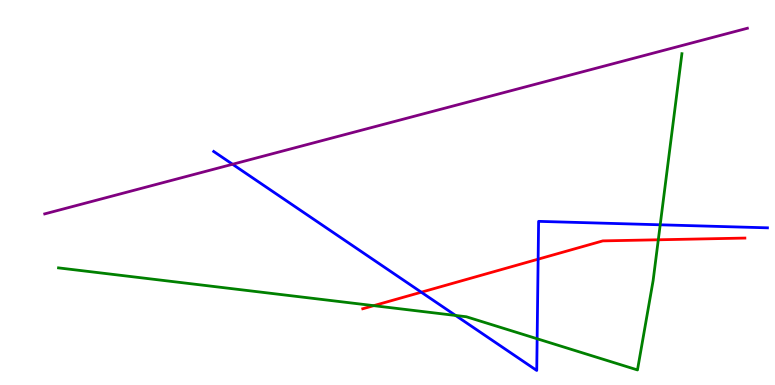[{'lines': ['blue', 'red'], 'intersections': [{'x': 5.44, 'y': 2.41}, {'x': 6.94, 'y': 3.27}]}, {'lines': ['green', 'red'], 'intersections': [{'x': 4.82, 'y': 2.06}, {'x': 8.49, 'y': 3.77}]}, {'lines': ['purple', 'red'], 'intersections': []}, {'lines': ['blue', 'green'], 'intersections': [{'x': 5.88, 'y': 1.81}, {'x': 6.93, 'y': 1.2}, {'x': 8.52, 'y': 4.16}]}, {'lines': ['blue', 'purple'], 'intersections': [{'x': 3.0, 'y': 5.73}]}, {'lines': ['green', 'purple'], 'intersections': []}]